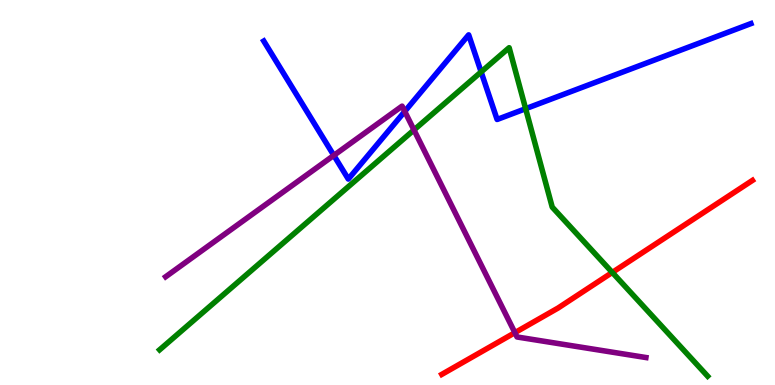[{'lines': ['blue', 'red'], 'intersections': []}, {'lines': ['green', 'red'], 'intersections': [{'x': 7.9, 'y': 2.92}]}, {'lines': ['purple', 'red'], 'intersections': [{'x': 6.64, 'y': 1.36}]}, {'lines': ['blue', 'green'], 'intersections': [{'x': 6.21, 'y': 8.13}, {'x': 6.78, 'y': 7.18}]}, {'lines': ['blue', 'purple'], 'intersections': [{'x': 4.31, 'y': 5.96}, {'x': 5.22, 'y': 7.11}]}, {'lines': ['green', 'purple'], 'intersections': [{'x': 5.34, 'y': 6.62}]}]